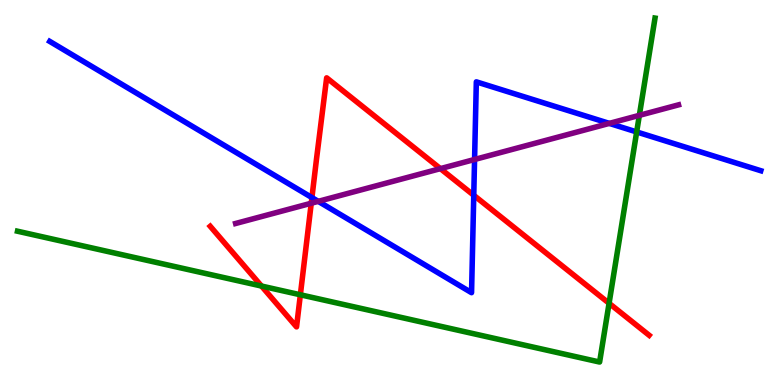[{'lines': ['blue', 'red'], 'intersections': [{'x': 4.02, 'y': 4.87}, {'x': 6.11, 'y': 4.93}]}, {'lines': ['green', 'red'], 'intersections': [{'x': 3.37, 'y': 2.57}, {'x': 3.88, 'y': 2.34}, {'x': 7.86, 'y': 2.12}]}, {'lines': ['purple', 'red'], 'intersections': [{'x': 4.02, 'y': 4.72}, {'x': 5.68, 'y': 5.62}]}, {'lines': ['blue', 'green'], 'intersections': [{'x': 8.22, 'y': 6.57}]}, {'lines': ['blue', 'purple'], 'intersections': [{'x': 4.11, 'y': 4.77}, {'x': 6.12, 'y': 5.86}, {'x': 7.86, 'y': 6.8}]}, {'lines': ['green', 'purple'], 'intersections': [{'x': 8.25, 'y': 7.0}]}]